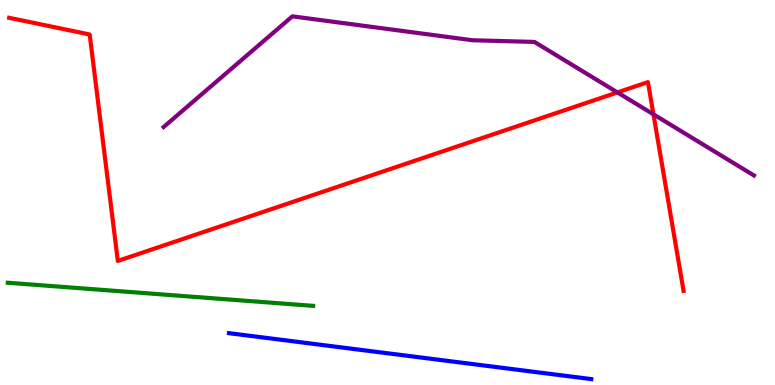[{'lines': ['blue', 'red'], 'intersections': []}, {'lines': ['green', 'red'], 'intersections': []}, {'lines': ['purple', 'red'], 'intersections': [{'x': 7.97, 'y': 7.6}, {'x': 8.43, 'y': 7.03}]}, {'lines': ['blue', 'green'], 'intersections': []}, {'lines': ['blue', 'purple'], 'intersections': []}, {'lines': ['green', 'purple'], 'intersections': []}]